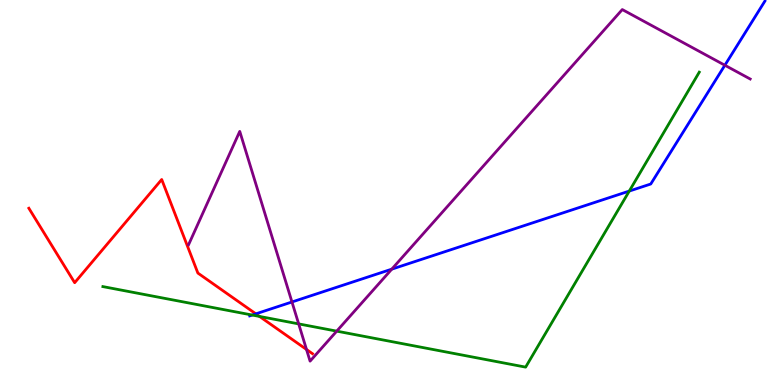[{'lines': ['blue', 'red'], 'intersections': [{'x': 3.3, 'y': 1.85}]}, {'lines': ['green', 'red'], 'intersections': [{'x': 3.35, 'y': 1.78}]}, {'lines': ['purple', 'red'], 'intersections': [{'x': 3.95, 'y': 0.923}]}, {'lines': ['blue', 'green'], 'intersections': [{'x': 3.25, 'y': 1.82}, {'x': 8.12, 'y': 5.04}]}, {'lines': ['blue', 'purple'], 'intersections': [{'x': 3.77, 'y': 2.16}, {'x': 5.06, 'y': 3.01}, {'x': 9.35, 'y': 8.31}]}, {'lines': ['green', 'purple'], 'intersections': [{'x': 3.85, 'y': 1.59}, {'x': 4.34, 'y': 1.4}]}]